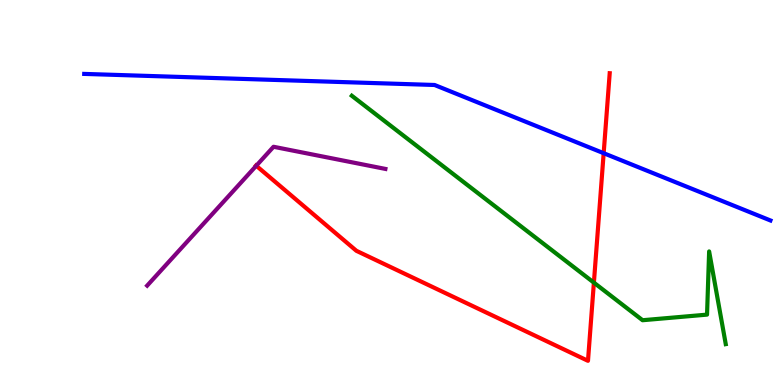[{'lines': ['blue', 'red'], 'intersections': [{'x': 7.79, 'y': 6.02}]}, {'lines': ['green', 'red'], 'intersections': [{'x': 7.66, 'y': 2.66}]}, {'lines': ['purple', 'red'], 'intersections': [{'x': 3.31, 'y': 5.69}]}, {'lines': ['blue', 'green'], 'intersections': []}, {'lines': ['blue', 'purple'], 'intersections': []}, {'lines': ['green', 'purple'], 'intersections': []}]